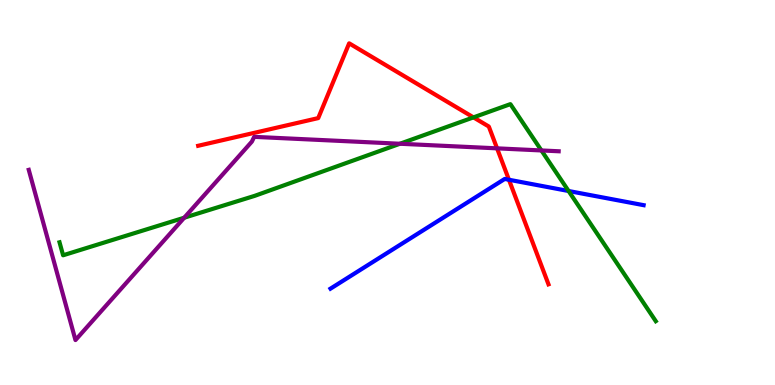[{'lines': ['blue', 'red'], 'intersections': [{'x': 6.57, 'y': 5.33}]}, {'lines': ['green', 'red'], 'intersections': [{'x': 6.11, 'y': 6.95}]}, {'lines': ['purple', 'red'], 'intersections': [{'x': 6.41, 'y': 6.15}]}, {'lines': ['blue', 'green'], 'intersections': [{'x': 7.34, 'y': 5.04}]}, {'lines': ['blue', 'purple'], 'intersections': []}, {'lines': ['green', 'purple'], 'intersections': [{'x': 2.38, 'y': 4.35}, {'x': 5.16, 'y': 6.27}, {'x': 6.99, 'y': 6.09}]}]